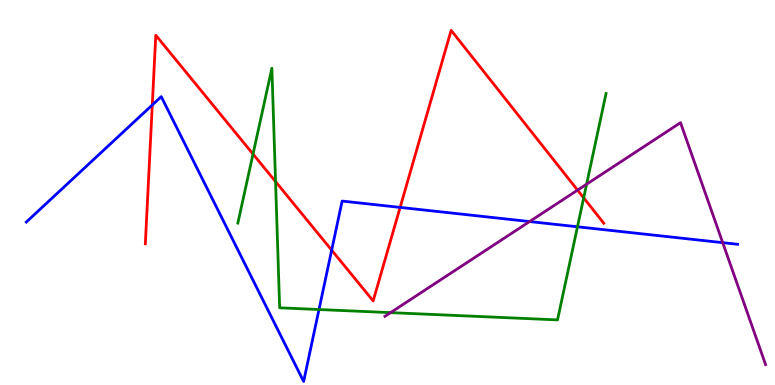[{'lines': ['blue', 'red'], 'intersections': [{'x': 1.97, 'y': 7.27}, {'x': 4.28, 'y': 3.5}, {'x': 5.16, 'y': 4.61}]}, {'lines': ['green', 'red'], 'intersections': [{'x': 3.26, 'y': 6.0}, {'x': 3.56, 'y': 5.28}, {'x': 7.53, 'y': 4.86}]}, {'lines': ['purple', 'red'], 'intersections': [{'x': 7.45, 'y': 5.06}]}, {'lines': ['blue', 'green'], 'intersections': [{'x': 4.12, 'y': 1.96}, {'x': 7.45, 'y': 4.11}]}, {'lines': ['blue', 'purple'], 'intersections': [{'x': 6.83, 'y': 4.25}, {'x': 9.33, 'y': 3.7}]}, {'lines': ['green', 'purple'], 'intersections': [{'x': 5.04, 'y': 1.88}, {'x': 7.57, 'y': 5.22}]}]